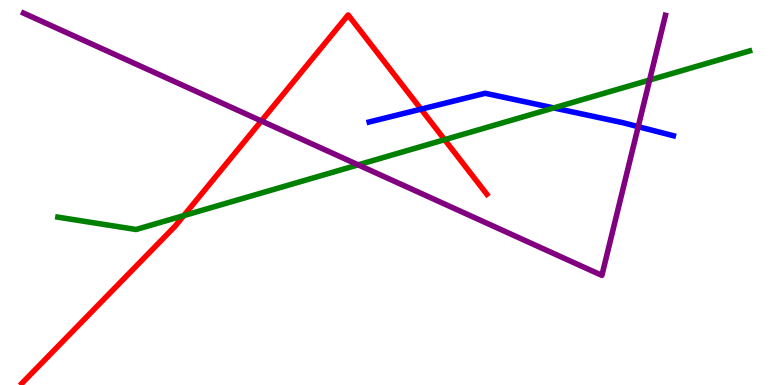[{'lines': ['blue', 'red'], 'intersections': [{'x': 5.43, 'y': 7.16}]}, {'lines': ['green', 'red'], 'intersections': [{'x': 2.37, 'y': 4.4}, {'x': 5.74, 'y': 6.37}]}, {'lines': ['purple', 'red'], 'intersections': [{'x': 3.37, 'y': 6.86}]}, {'lines': ['blue', 'green'], 'intersections': [{'x': 7.15, 'y': 7.2}]}, {'lines': ['blue', 'purple'], 'intersections': [{'x': 8.24, 'y': 6.71}]}, {'lines': ['green', 'purple'], 'intersections': [{'x': 4.62, 'y': 5.72}, {'x': 8.38, 'y': 7.92}]}]